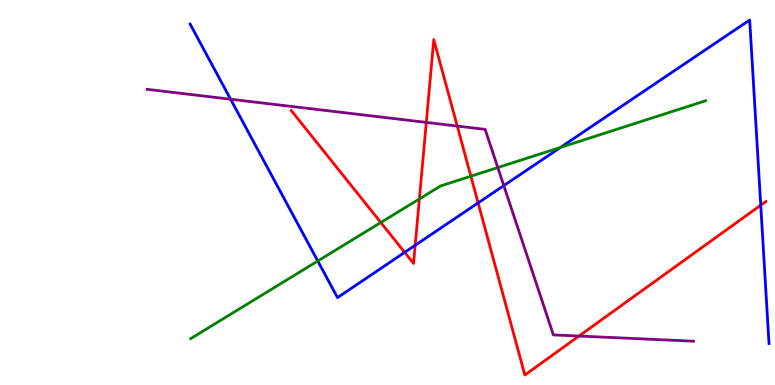[{'lines': ['blue', 'red'], 'intersections': [{'x': 5.22, 'y': 3.45}, {'x': 5.36, 'y': 3.63}, {'x': 6.17, 'y': 4.73}, {'x': 9.82, 'y': 4.67}]}, {'lines': ['green', 'red'], 'intersections': [{'x': 4.91, 'y': 4.22}, {'x': 5.41, 'y': 4.83}, {'x': 6.08, 'y': 5.42}]}, {'lines': ['purple', 'red'], 'intersections': [{'x': 5.5, 'y': 6.82}, {'x': 5.9, 'y': 6.73}, {'x': 7.47, 'y': 1.27}]}, {'lines': ['blue', 'green'], 'intersections': [{'x': 4.1, 'y': 3.22}, {'x': 7.23, 'y': 6.17}]}, {'lines': ['blue', 'purple'], 'intersections': [{'x': 2.98, 'y': 7.42}, {'x': 6.5, 'y': 5.18}]}, {'lines': ['green', 'purple'], 'intersections': [{'x': 6.42, 'y': 5.65}]}]